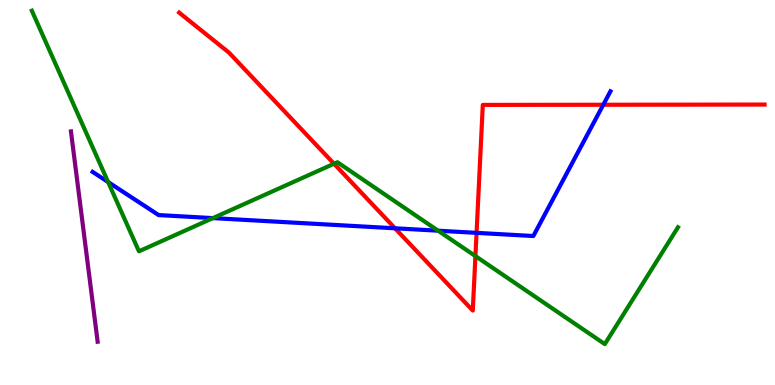[{'lines': ['blue', 'red'], 'intersections': [{'x': 5.1, 'y': 4.07}, {'x': 6.15, 'y': 3.95}, {'x': 7.78, 'y': 7.28}]}, {'lines': ['green', 'red'], 'intersections': [{'x': 4.31, 'y': 5.75}, {'x': 6.13, 'y': 3.35}]}, {'lines': ['purple', 'red'], 'intersections': []}, {'lines': ['blue', 'green'], 'intersections': [{'x': 1.4, 'y': 5.27}, {'x': 2.75, 'y': 4.33}, {'x': 5.65, 'y': 4.01}]}, {'lines': ['blue', 'purple'], 'intersections': []}, {'lines': ['green', 'purple'], 'intersections': []}]